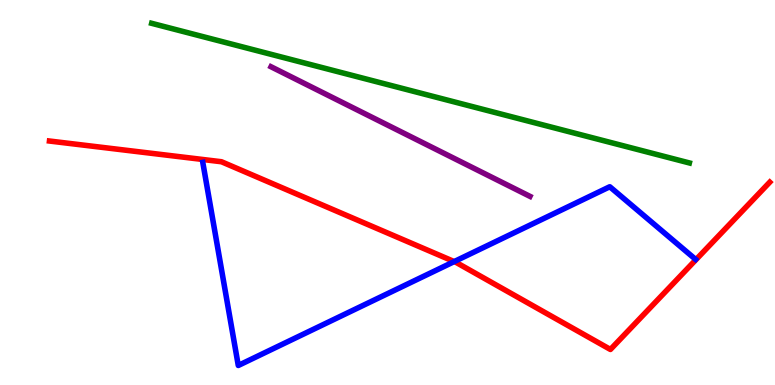[{'lines': ['blue', 'red'], 'intersections': [{'x': 5.86, 'y': 3.21}]}, {'lines': ['green', 'red'], 'intersections': []}, {'lines': ['purple', 'red'], 'intersections': []}, {'lines': ['blue', 'green'], 'intersections': []}, {'lines': ['blue', 'purple'], 'intersections': []}, {'lines': ['green', 'purple'], 'intersections': []}]